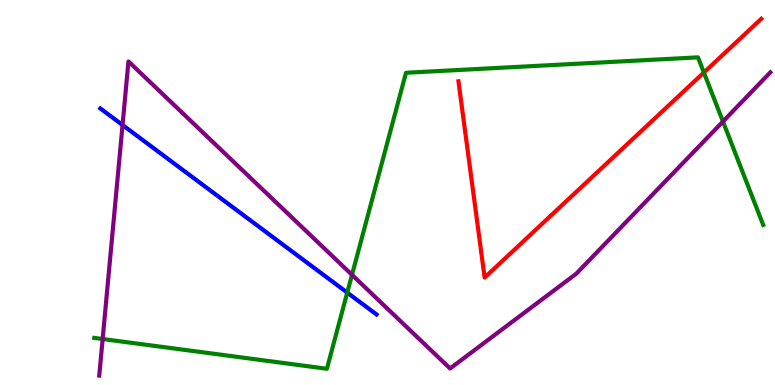[{'lines': ['blue', 'red'], 'intersections': []}, {'lines': ['green', 'red'], 'intersections': [{'x': 9.08, 'y': 8.12}]}, {'lines': ['purple', 'red'], 'intersections': []}, {'lines': ['blue', 'green'], 'intersections': [{'x': 4.48, 'y': 2.4}]}, {'lines': ['blue', 'purple'], 'intersections': [{'x': 1.58, 'y': 6.75}]}, {'lines': ['green', 'purple'], 'intersections': [{'x': 1.32, 'y': 1.19}, {'x': 4.54, 'y': 2.86}, {'x': 9.33, 'y': 6.84}]}]